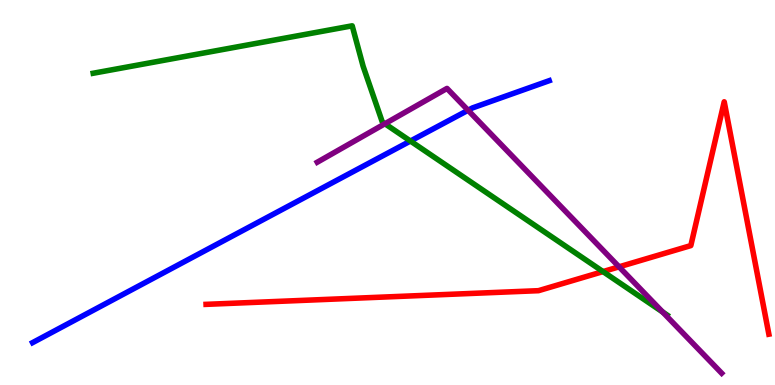[{'lines': ['blue', 'red'], 'intersections': []}, {'lines': ['green', 'red'], 'intersections': [{'x': 7.78, 'y': 2.95}]}, {'lines': ['purple', 'red'], 'intersections': [{'x': 7.99, 'y': 3.07}]}, {'lines': ['blue', 'green'], 'intersections': [{'x': 5.3, 'y': 6.34}]}, {'lines': ['blue', 'purple'], 'intersections': [{'x': 6.04, 'y': 7.14}]}, {'lines': ['green', 'purple'], 'intersections': [{'x': 4.97, 'y': 6.79}, {'x': 8.55, 'y': 1.9}]}]